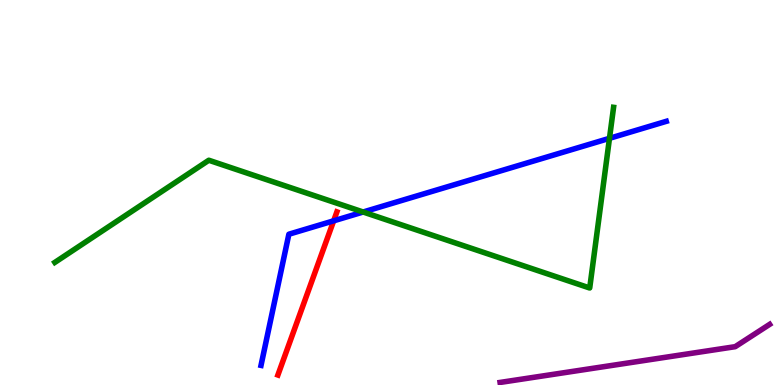[{'lines': ['blue', 'red'], 'intersections': [{'x': 4.31, 'y': 4.26}]}, {'lines': ['green', 'red'], 'intersections': []}, {'lines': ['purple', 'red'], 'intersections': []}, {'lines': ['blue', 'green'], 'intersections': [{'x': 4.69, 'y': 4.49}, {'x': 7.86, 'y': 6.41}]}, {'lines': ['blue', 'purple'], 'intersections': []}, {'lines': ['green', 'purple'], 'intersections': []}]